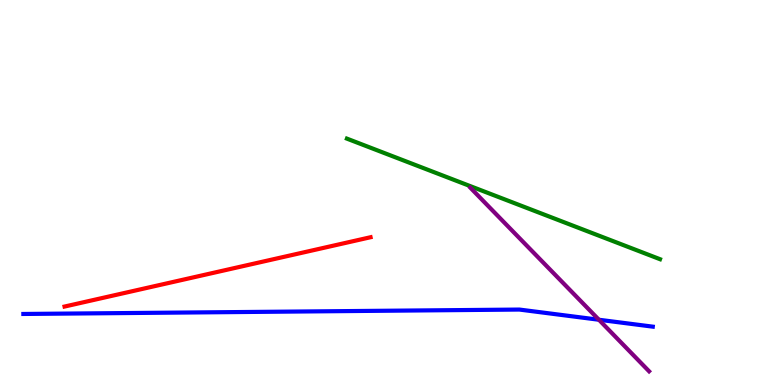[{'lines': ['blue', 'red'], 'intersections': []}, {'lines': ['green', 'red'], 'intersections': []}, {'lines': ['purple', 'red'], 'intersections': []}, {'lines': ['blue', 'green'], 'intersections': []}, {'lines': ['blue', 'purple'], 'intersections': [{'x': 7.73, 'y': 1.69}]}, {'lines': ['green', 'purple'], 'intersections': []}]